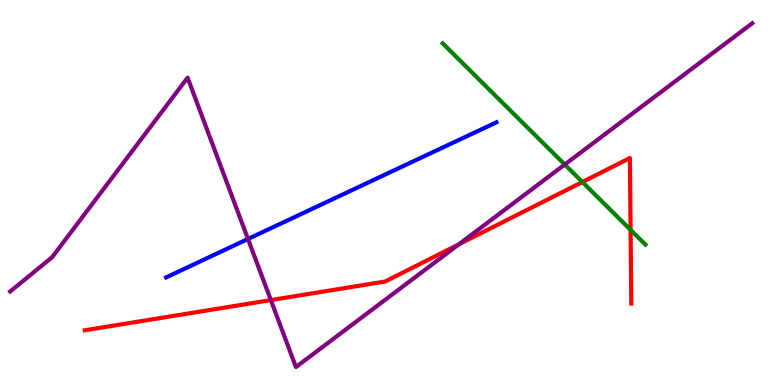[{'lines': ['blue', 'red'], 'intersections': []}, {'lines': ['green', 'red'], 'intersections': [{'x': 7.51, 'y': 5.27}, {'x': 8.14, 'y': 4.03}]}, {'lines': ['purple', 'red'], 'intersections': [{'x': 3.49, 'y': 2.21}, {'x': 5.92, 'y': 3.65}]}, {'lines': ['blue', 'green'], 'intersections': []}, {'lines': ['blue', 'purple'], 'intersections': [{'x': 3.2, 'y': 3.79}]}, {'lines': ['green', 'purple'], 'intersections': [{'x': 7.29, 'y': 5.73}]}]